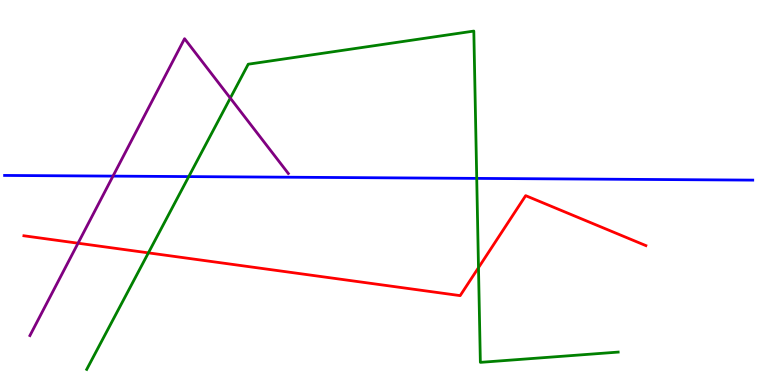[{'lines': ['blue', 'red'], 'intersections': []}, {'lines': ['green', 'red'], 'intersections': [{'x': 1.91, 'y': 3.43}, {'x': 6.17, 'y': 3.05}]}, {'lines': ['purple', 'red'], 'intersections': [{'x': 1.01, 'y': 3.68}]}, {'lines': ['blue', 'green'], 'intersections': [{'x': 2.44, 'y': 5.41}, {'x': 6.15, 'y': 5.37}]}, {'lines': ['blue', 'purple'], 'intersections': [{'x': 1.46, 'y': 5.43}]}, {'lines': ['green', 'purple'], 'intersections': [{'x': 2.97, 'y': 7.45}]}]